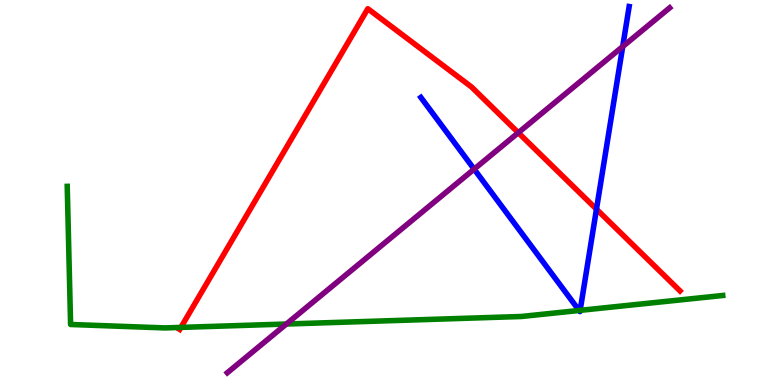[{'lines': ['blue', 'red'], 'intersections': [{'x': 7.7, 'y': 4.57}]}, {'lines': ['green', 'red'], 'intersections': [{'x': 2.33, 'y': 1.5}]}, {'lines': ['purple', 'red'], 'intersections': [{'x': 6.69, 'y': 6.55}]}, {'lines': ['blue', 'green'], 'intersections': [{'x': 7.47, 'y': 1.94}, {'x': 7.49, 'y': 1.94}]}, {'lines': ['blue', 'purple'], 'intersections': [{'x': 6.12, 'y': 5.61}, {'x': 8.03, 'y': 8.79}]}, {'lines': ['green', 'purple'], 'intersections': [{'x': 3.7, 'y': 1.58}]}]